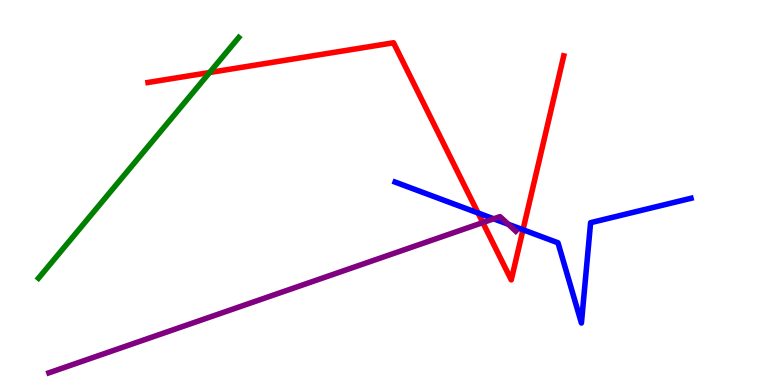[{'lines': ['blue', 'red'], 'intersections': [{'x': 6.17, 'y': 4.47}, {'x': 6.75, 'y': 4.03}]}, {'lines': ['green', 'red'], 'intersections': [{'x': 2.7, 'y': 8.12}]}, {'lines': ['purple', 'red'], 'intersections': [{'x': 6.23, 'y': 4.22}]}, {'lines': ['blue', 'green'], 'intersections': []}, {'lines': ['blue', 'purple'], 'intersections': [{'x': 6.37, 'y': 4.32}, {'x': 6.56, 'y': 4.18}]}, {'lines': ['green', 'purple'], 'intersections': []}]